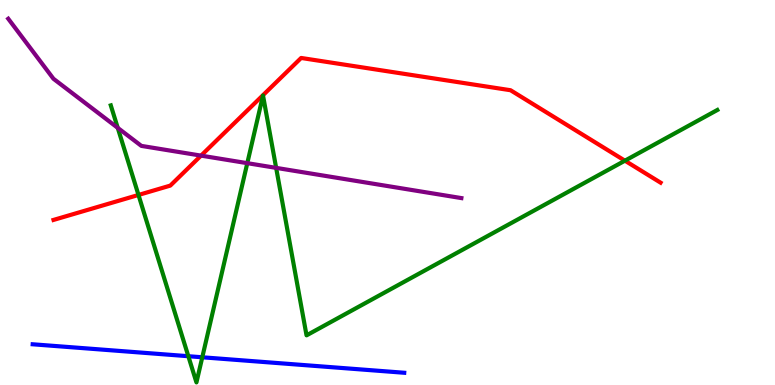[{'lines': ['blue', 'red'], 'intersections': []}, {'lines': ['green', 'red'], 'intersections': [{'x': 1.79, 'y': 4.94}, {'x': 8.06, 'y': 5.83}]}, {'lines': ['purple', 'red'], 'intersections': [{'x': 2.59, 'y': 5.96}]}, {'lines': ['blue', 'green'], 'intersections': [{'x': 2.43, 'y': 0.748}, {'x': 2.61, 'y': 0.72}]}, {'lines': ['blue', 'purple'], 'intersections': []}, {'lines': ['green', 'purple'], 'intersections': [{'x': 1.52, 'y': 6.68}, {'x': 3.19, 'y': 5.76}, {'x': 3.56, 'y': 5.64}]}]